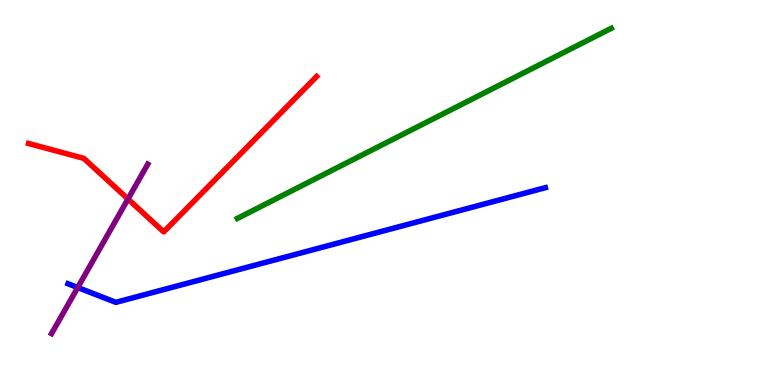[{'lines': ['blue', 'red'], 'intersections': []}, {'lines': ['green', 'red'], 'intersections': []}, {'lines': ['purple', 'red'], 'intersections': [{'x': 1.65, 'y': 4.83}]}, {'lines': ['blue', 'green'], 'intersections': []}, {'lines': ['blue', 'purple'], 'intersections': [{'x': 1.0, 'y': 2.53}]}, {'lines': ['green', 'purple'], 'intersections': []}]